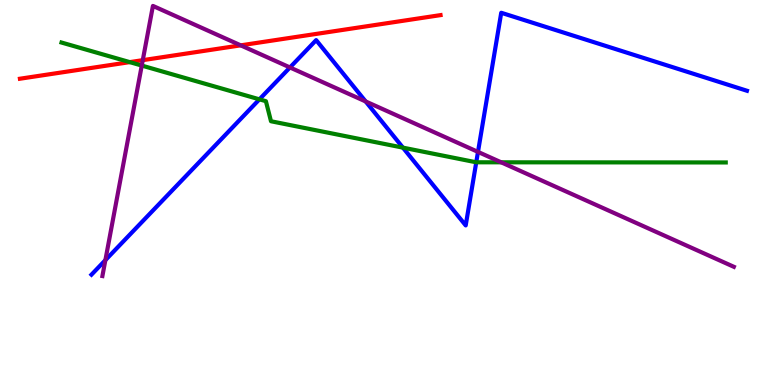[{'lines': ['blue', 'red'], 'intersections': []}, {'lines': ['green', 'red'], 'intersections': [{'x': 1.67, 'y': 8.39}]}, {'lines': ['purple', 'red'], 'intersections': [{'x': 1.84, 'y': 8.44}, {'x': 3.11, 'y': 8.82}]}, {'lines': ['blue', 'green'], 'intersections': [{'x': 3.35, 'y': 7.42}, {'x': 5.2, 'y': 6.17}, {'x': 6.15, 'y': 5.78}]}, {'lines': ['blue', 'purple'], 'intersections': [{'x': 1.36, 'y': 3.24}, {'x': 3.74, 'y': 8.25}, {'x': 4.72, 'y': 7.37}, {'x': 6.17, 'y': 6.05}]}, {'lines': ['green', 'purple'], 'intersections': [{'x': 1.83, 'y': 8.3}, {'x': 6.47, 'y': 5.78}]}]